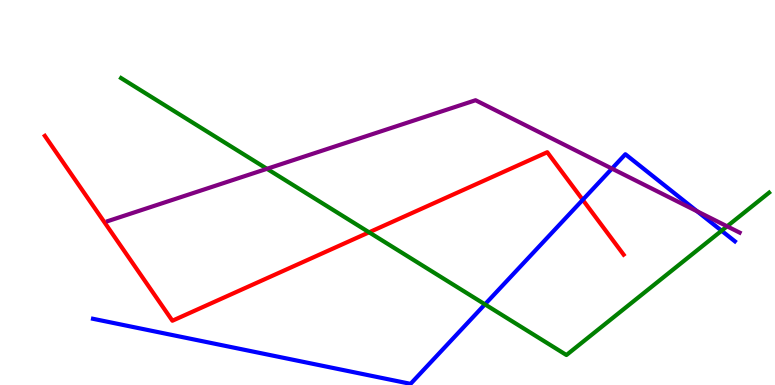[{'lines': ['blue', 'red'], 'intersections': [{'x': 7.52, 'y': 4.81}]}, {'lines': ['green', 'red'], 'intersections': [{'x': 4.76, 'y': 3.97}]}, {'lines': ['purple', 'red'], 'intersections': []}, {'lines': ['blue', 'green'], 'intersections': [{'x': 6.26, 'y': 2.09}, {'x': 9.31, 'y': 4.01}]}, {'lines': ['blue', 'purple'], 'intersections': [{'x': 7.9, 'y': 5.62}, {'x': 9.0, 'y': 4.51}]}, {'lines': ['green', 'purple'], 'intersections': [{'x': 3.44, 'y': 5.62}, {'x': 9.38, 'y': 4.12}]}]